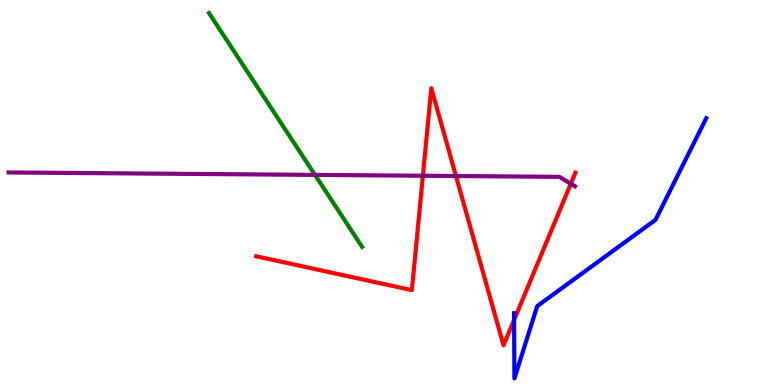[{'lines': ['blue', 'red'], 'intersections': [{'x': 6.63, 'y': 1.69}]}, {'lines': ['green', 'red'], 'intersections': []}, {'lines': ['purple', 'red'], 'intersections': [{'x': 5.46, 'y': 5.43}, {'x': 5.88, 'y': 5.43}, {'x': 7.36, 'y': 5.23}]}, {'lines': ['blue', 'green'], 'intersections': []}, {'lines': ['blue', 'purple'], 'intersections': []}, {'lines': ['green', 'purple'], 'intersections': [{'x': 4.06, 'y': 5.46}]}]